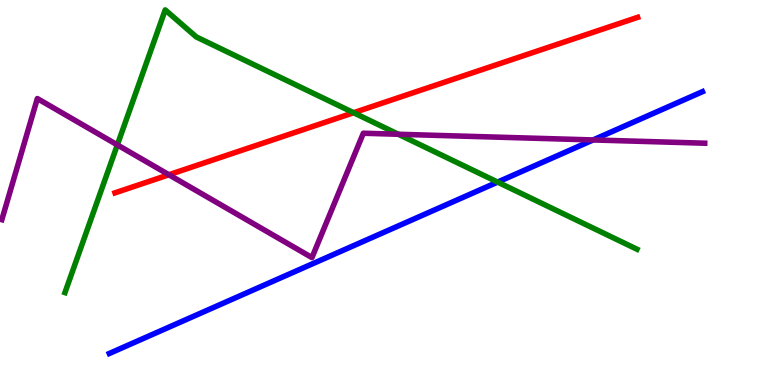[{'lines': ['blue', 'red'], 'intersections': []}, {'lines': ['green', 'red'], 'intersections': [{'x': 4.56, 'y': 7.07}]}, {'lines': ['purple', 'red'], 'intersections': [{'x': 2.18, 'y': 5.46}]}, {'lines': ['blue', 'green'], 'intersections': [{'x': 6.42, 'y': 5.27}]}, {'lines': ['blue', 'purple'], 'intersections': [{'x': 7.65, 'y': 6.37}]}, {'lines': ['green', 'purple'], 'intersections': [{'x': 1.51, 'y': 6.24}, {'x': 5.14, 'y': 6.51}]}]